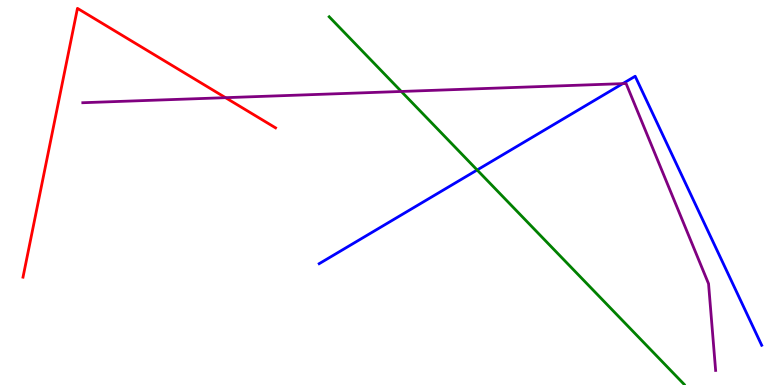[{'lines': ['blue', 'red'], 'intersections': []}, {'lines': ['green', 'red'], 'intersections': []}, {'lines': ['purple', 'red'], 'intersections': [{'x': 2.91, 'y': 7.46}]}, {'lines': ['blue', 'green'], 'intersections': [{'x': 6.16, 'y': 5.58}]}, {'lines': ['blue', 'purple'], 'intersections': [{'x': 8.04, 'y': 7.83}]}, {'lines': ['green', 'purple'], 'intersections': [{'x': 5.18, 'y': 7.62}]}]